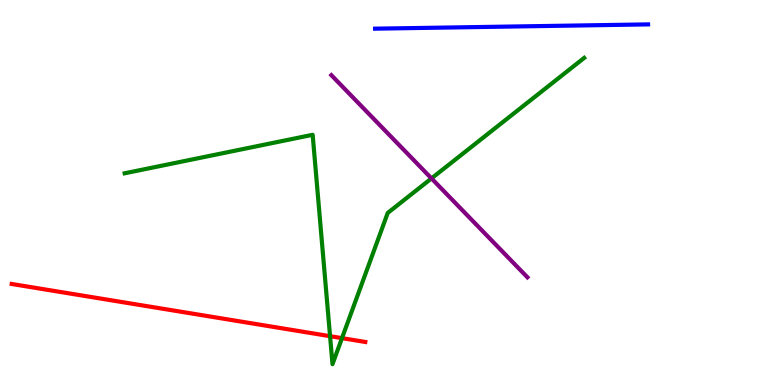[{'lines': ['blue', 'red'], 'intersections': []}, {'lines': ['green', 'red'], 'intersections': [{'x': 4.26, 'y': 1.27}, {'x': 4.41, 'y': 1.22}]}, {'lines': ['purple', 'red'], 'intersections': []}, {'lines': ['blue', 'green'], 'intersections': []}, {'lines': ['blue', 'purple'], 'intersections': []}, {'lines': ['green', 'purple'], 'intersections': [{'x': 5.57, 'y': 5.37}]}]